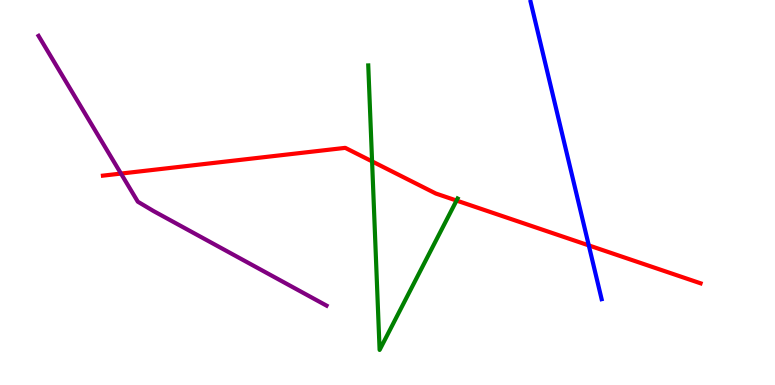[{'lines': ['blue', 'red'], 'intersections': [{'x': 7.6, 'y': 3.63}]}, {'lines': ['green', 'red'], 'intersections': [{'x': 4.8, 'y': 5.81}, {'x': 5.89, 'y': 4.79}]}, {'lines': ['purple', 'red'], 'intersections': [{'x': 1.56, 'y': 5.49}]}, {'lines': ['blue', 'green'], 'intersections': []}, {'lines': ['blue', 'purple'], 'intersections': []}, {'lines': ['green', 'purple'], 'intersections': []}]